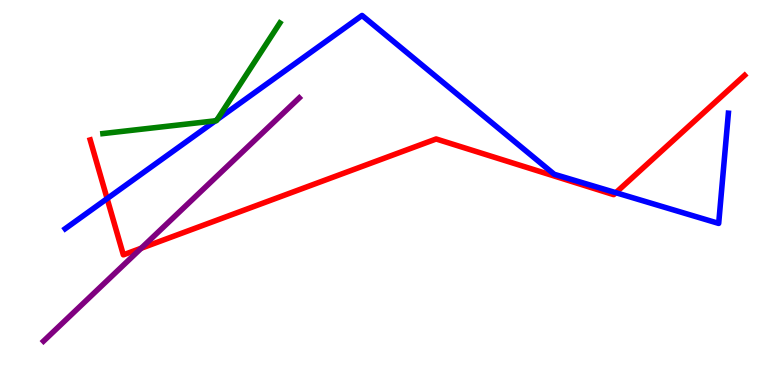[{'lines': ['blue', 'red'], 'intersections': [{'x': 1.38, 'y': 4.84}, {'x': 7.95, 'y': 4.99}]}, {'lines': ['green', 'red'], 'intersections': []}, {'lines': ['purple', 'red'], 'intersections': [{'x': 1.82, 'y': 3.55}]}, {'lines': ['blue', 'green'], 'intersections': [{'x': 2.78, 'y': 6.86}, {'x': 2.8, 'y': 6.9}]}, {'lines': ['blue', 'purple'], 'intersections': []}, {'lines': ['green', 'purple'], 'intersections': []}]